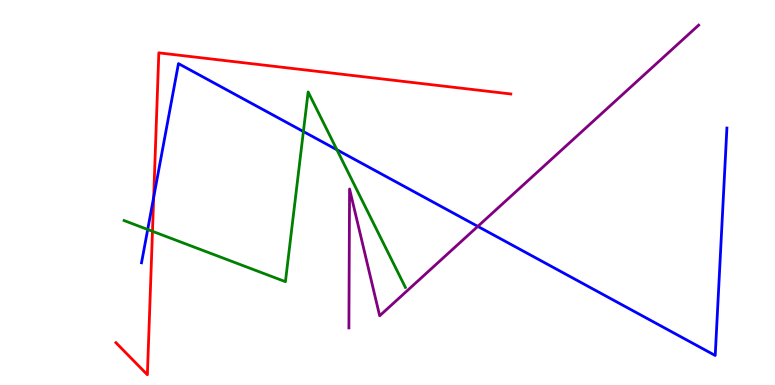[{'lines': ['blue', 'red'], 'intersections': [{'x': 1.98, 'y': 4.88}]}, {'lines': ['green', 'red'], 'intersections': [{'x': 1.97, 'y': 3.99}]}, {'lines': ['purple', 'red'], 'intersections': []}, {'lines': ['blue', 'green'], 'intersections': [{'x': 1.91, 'y': 4.04}, {'x': 3.91, 'y': 6.58}, {'x': 4.35, 'y': 6.11}]}, {'lines': ['blue', 'purple'], 'intersections': [{'x': 6.17, 'y': 4.12}]}, {'lines': ['green', 'purple'], 'intersections': []}]